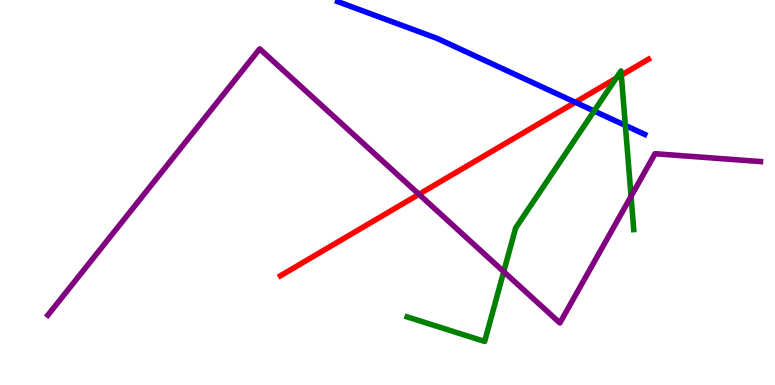[{'lines': ['blue', 'red'], 'intersections': [{'x': 7.42, 'y': 7.34}]}, {'lines': ['green', 'red'], 'intersections': [{'x': 7.95, 'y': 7.97}, {'x': 8.02, 'y': 8.05}]}, {'lines': ['purple', 'red'], 'intersections': [{'x': 5.41, 'y': 4.95}]}, {'lines': ['blue', 'green'], 'intersections': [{'x': 7.67, 'y': 7.12}, {'x': 8.07, 'y': 6.74}]}, {'lines': ['blue', 'purple'], 'intersections': []}, {'lines': ['green', 'purple'], 'intersections': [{'x': 6.5, 'y': 2.94}, {'x': 8.14, 'y': 4.9}]}]